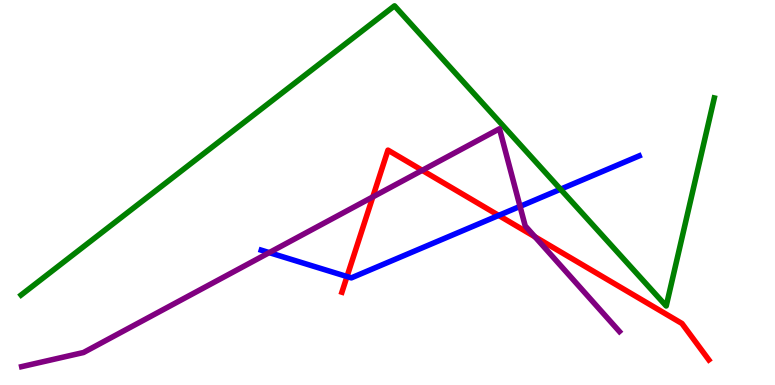[{'lines': ['blue', 'red'], 'intersections': [{'x': 4.48, 'y': 2.82}, {'x': 6.43, 'y': 4.4}]}, {'lines': ['green', 'red'], 'intersections': []}, {'lines': ['purple', 'red'], 'intersections': [{'x': 4.81, 'y': 4.89}, {'x': 5.45, 'y': 5.58}, {'x': 6.9, 'y': 3.85}]}, {'lines': ['blue', 'green'], 'intersections': [{'x': 7.23, 'y': 5.09}]}, {'lines': ['blue', 'purple'], 'intersections': [{'x': 3.47, 'y': 3.44}, {'x': 6.71, 'y': 4.64}]}, {'lines': ['green', 'purple'], 'intersections': []}]